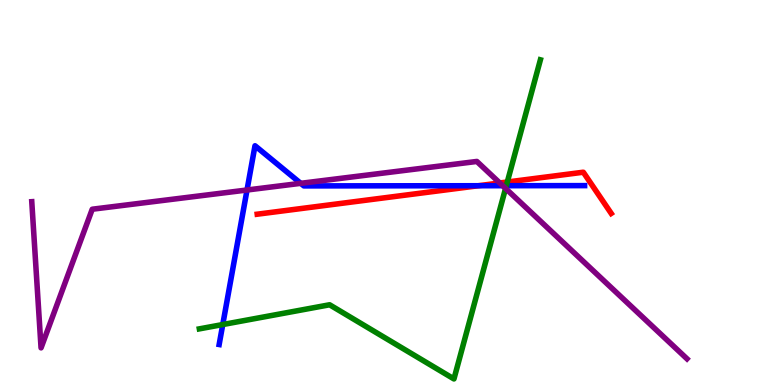[{'lines': ['blue', 'red'], 'intersections': [{'x': 6.17, 'y': 5.18}]}, {'lines': ['green', 'red'], 'intersections': [{'x': 6.55, 'y': 5.27}]}, {'lines': ['purple', 'red'], 'intersections': [{'x': 6.45, 'y': 5.25}]}, {'lines': ['blue', 'green'], 'intersections': [{'x': 2.87, 'y': 1.57}, {'x': 6.53, 'y': 5.18}]}, {'lines': ['blue', 'purple'], 'intersections': [{'x': 3.19, 'y': 5.06}, {'x': 3.88, 'y': 5.24}, {'x': 6.49, 'y': 5.18}]}, {'lines': ['green', 'purple'], 'intersections': [{'x': 6.52, 'y': 5.11}]}]